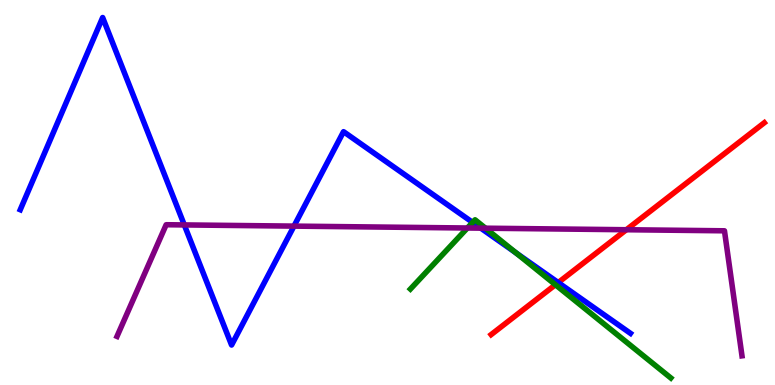[{'lines': ['blue', 'red'], 'intersections': [{'x': 7.2, 'y': 2.66}]}, {'lines': ['green', 'red'], 'intersections': [{'x': 7.17, 'y': 2.6}]}, {'lines': ['purple', 'red'], 'intersections': [{'x': 8.08, 'y': 4.03}]}, {'lines': ['blue', 'green'], 'intersections': [{'x': 6.1, 'y': 4.22}, {'x': 6.66, 'y': 3.43}]}, {'lines': ['blue', 'purple'], 'intersections': [{'x': 2.38, 'y': 4.16}, {'x': 3.79, 'y': 4.13}, {'x': 6.2, 'y': 4.07}]}, {'lines': ['green', 'purple'], 'intersections': [{'x': 6.03, 'y': 4.08}, {'x': 6.26, 'y': 4.07}]}]